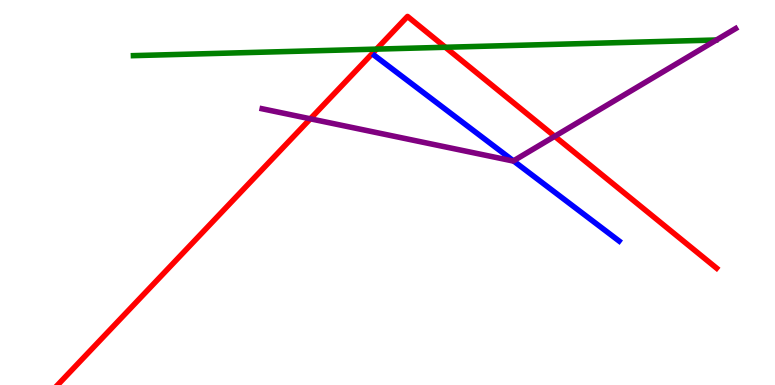[{'lines': ['blue', 'red'], 'intersections': []}, {'lines': ['green', 'red'], 'intersections': [{'x': 4.86, 'y': 8.72}, {'x': 5.75, 'y': 8.77}]}, {'lines': ['purple', 'red'], 'intersections': [{'x': 4.0, 'y': 6.91}, {'x': 7.16, 'y': 6.46}]}, {'lines': ['blue', 'green'], 'intersections': []}, {'lines': ['blue', 'purple'], 'intersections': [{'x': 6.63, 'y': 5.82}]}, {'lines': ['green', 'purple'], 'intersections': []}]